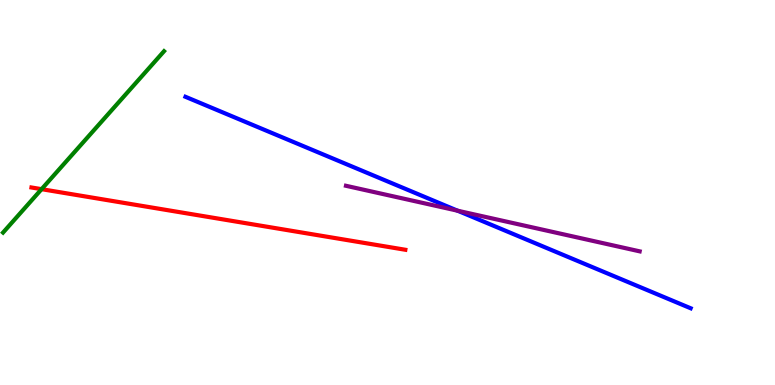[{'lines': ['blue', 'red'], 'intersections': []}, {'lines': ['green', 'red'], 'intersections': [{'x': 0.536, 'y': 5.09}]}, {'lines': ['purple', 'red'], 'intersections': []}, {'lines': ['blue', 'green'], 'intersections': []}, {'lines': ['blue', 'purple'], 'intersections': [{'x': 5.9, 'y': 4.53}]}, {'lines': ['green', 'purple'], 'intersections': []}]